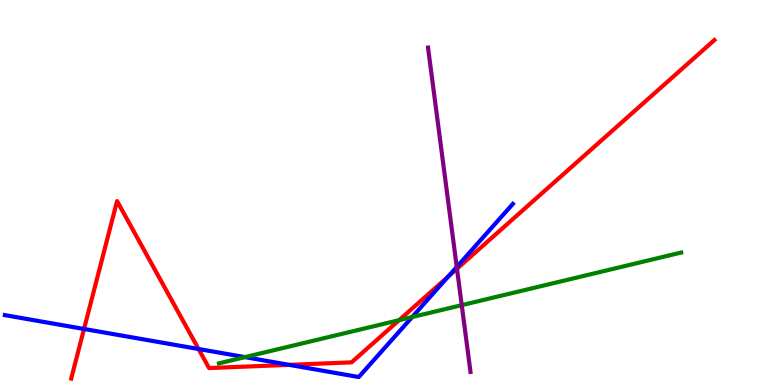[{'lines': ['blue', 'red'], 'intersections': [{'x': 1.08, 'y': 1.46}, {'x': 2.56, 'y': 0.935}, {'x': 3.73, 'y': 0.523}, {'x': 5.78, 'y': 2.82}]}, {'lines': ['green', 'red'], 'intersections': [{'x': 5.15, 'y': 1.68}]}, {'lines': ['purple', 'red'], 'intersections': [{'x': 5.9, 'y': 3.02}]}, {'lines': ['blue', 'green'], 'intersections': [{'x': 3.16, 'y': 0.724}, {'x': 5.32, 'y': 1.77}]}, {'lines': ['blue', 'purple'], 'intersections': [{'x': 5.89, 'y': 3.07}]}, {'lines': ['green', 'purple'], 'intersections': [{'x': 5.96, 'y': 2.07}]}]